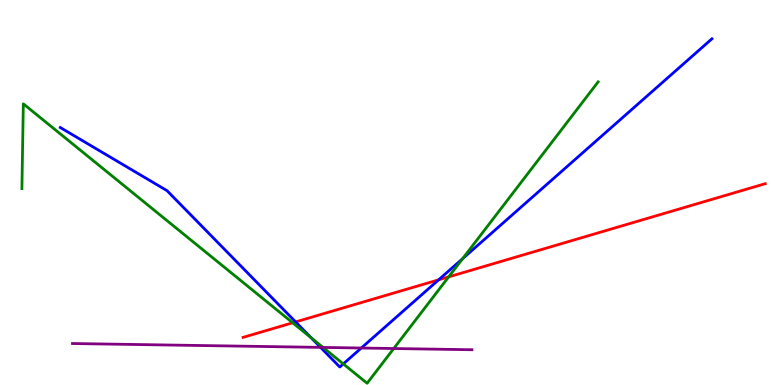[{'lines': ['blue', 'red'], 'intersections': [{'x': 3.81, 'y': 1.64}, {'x': 5.66, 'y': 2.73}]}, {'lines': ['green', 'red'], 'intersections': [{'x': 3.78, 'y': 1.62}, {'x': 5.79, 'y': 2.81}]}, {'lines': ['purple', 'red'], 'intersections': []}, {'lines': ['blue', 'green'], 'intersections': [{'x': 4.02, 'y': 1.23}, {'x': 4.43, 'y': 0.548}, {'x': 5.97, 'y': 3.28}]}, {'lines': ['blue', 'purple'], 'intersections': [{'x': 4.14, 'y': 0.977}, {'x': 4.66, 'y': 0.961}]}, {'lines': ['green', 'purple'], 'intersections': [{'x': 4.17, 'y': 0.976}, {'x': 5.08, 'y': 0.947}]}]